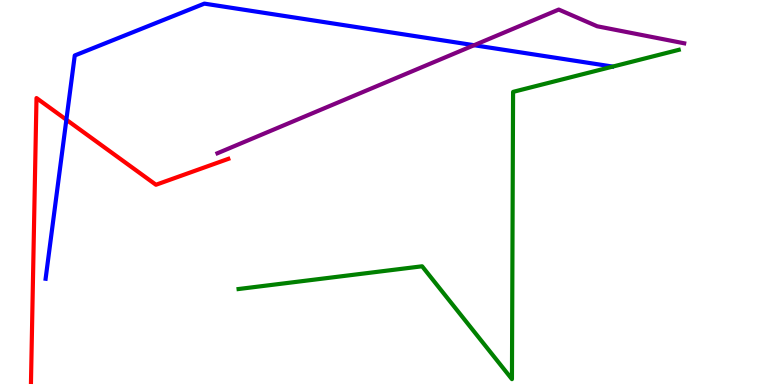[{'lines': ['blue', 'red'], 'intersections': [{'x': 0.856, 'y': 6.89}]}, {'lines': ['green', 'red'], 'intersections': []}, {'lines': ['purple', 'red'], 'intersections': []}, {'lines': ['blue', 'green'], 'intersections': []}, {'lines': ['blue', 'purple'], 'intersections': [{'x': 6.12, 'y': 8.83}]}, {'lines': ['green', 'purple'], 'intersections': []}]